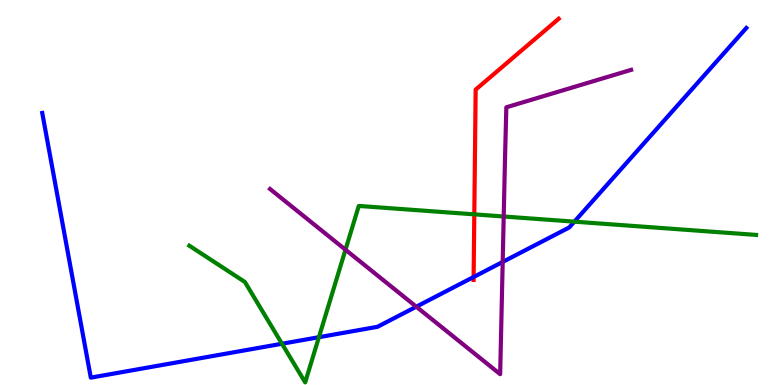[{'lines': ['blue', 'red'], 'intersections': [{'x': 6.11, 'y': 2.81}]}, {'lines': ['green', 'red'], 'intersections': [{'x': 6.12, 'y': 4.43}]}, {'lines': ['purple', 'red'], 'intersections': []}, {'lines': ['blue', 'green'], 'intersections': [{'x': 3.64, 'y': 1.07}, {'x': 4.11, 'y': 1.24}, {'x': 7.41, 'y': 4.24}]}, {'lines': ['blue', 'purple'], 'intersections': [{'x': 5.37, 'y': 2.03}, {'x': 6.49, 'y': 3.2}]}, {'lines': ['green', 'purple'], 'intersections': [{'x': 4.46, 'y': 3.51}, {'x': 6.5, 'y': 4.38}]}]